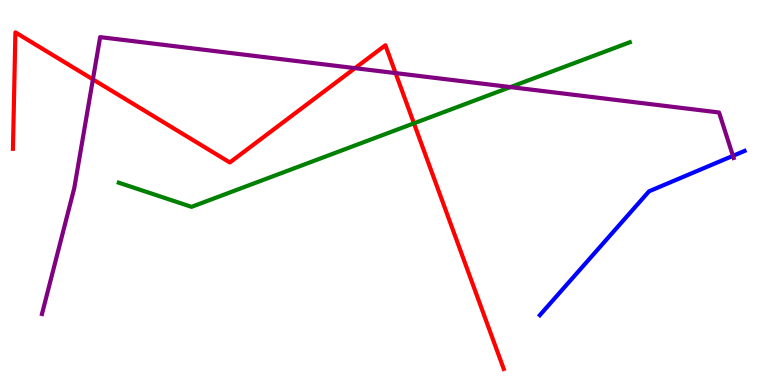[{'lines': ['blue', 'red'], 'intersections': []}, {'lines': ['green', 'red'], 'intersections': [{'x': 5.34, 'y': 6.8}]}, {'lines': ['purple', 'red'], 'intersections': [{'x': 1.2, 'y': 7.94}, {'x': 4.58, 'y': 8.23}, {'x': 5.1, 'y': 8.1}]}, {'lines': ['blue', 'green'], 'intersections': []}, {'lines': ['blue', 'purple'], 'intersections': [{'x': 9.46, 'y': 5.95}]}, {'lines': ['green', 'purple'], 'intersections': [{'x': 6.59, 'y': 7.74}]}]